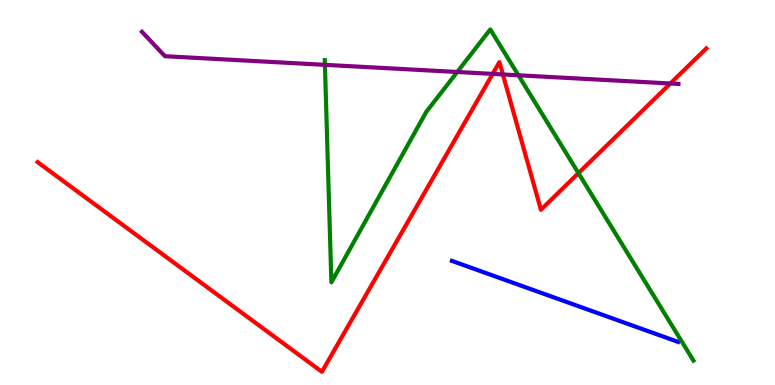[{'lines': ['blue', 'red'], 'intersections': []}, {'lines': ['green', 'red'], 'intersections': [{'x': 7.46, 'y': 5.5}]}, {'lines': ['purple', 'red'], 'intersections': [{'x': 6.36, 'y': 8.08}, {'x': 6.49, 'y': 8.07}, {'x': 8.65, 'y': 7.83}]}, {'lines': ['blue', 'green'], 'intersections': []}, {'lines': ['blue', 'purple'], 'intersections': []}, {'lines': ['green', 'purple'], 'intersections': [{'x': 4.19, 'y': 8.32}, {'x': 5.9, 'y': 8.13}, {'x': 6.69, 'y': 8.04}]}]